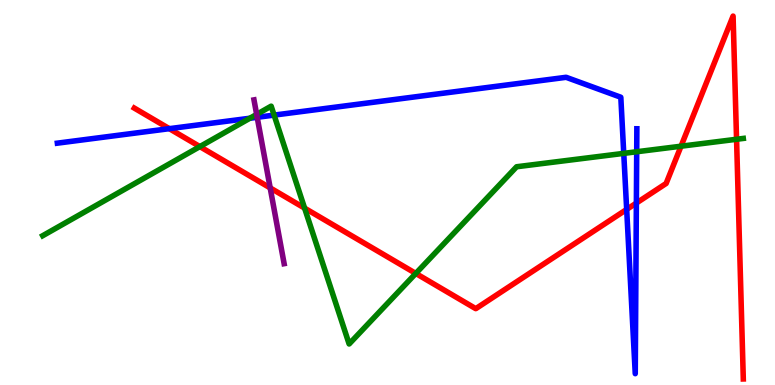[{'lines': ['blue', 'red'], 'intersections': [{'x': 2.18, 'y': 6.66}, {'x': 8.09, 'y': 4.56}, {'x': 8.21, 'y': 4.73}]}, {'lines': ['green', 'red'], 'intersections': [{'x': 2.58, 'y': 6.19}, {'x': 3.93, 'y': 4.59}, {'x': 5.37, 'y': 2.9}, {'x': 8.79, 'y': 6.2}, {'x': 9.5, 'y': 6.38}]}, {'lines': ['purple', 'red'], 'intersections': [{'x': 3.49, 'y': 5.12}]}, {'lines': ['blue', 'green'], 'intersections': [{'x': 3.22, 'y': 6.93}, {'x': 3.54, 'y': 7.01}, {'x': 8.05, 'y': 6.02}, {'x': 8.22, 'y': 6.06}]}, {'lines': ['blue', 'purple'], 'intersections': [{'x': 3.32, 'y': 6.95}]}, {'lines': ['green', 'purple'], 'intersections': [{'x': 3.31, 'y': 7.03}]}]